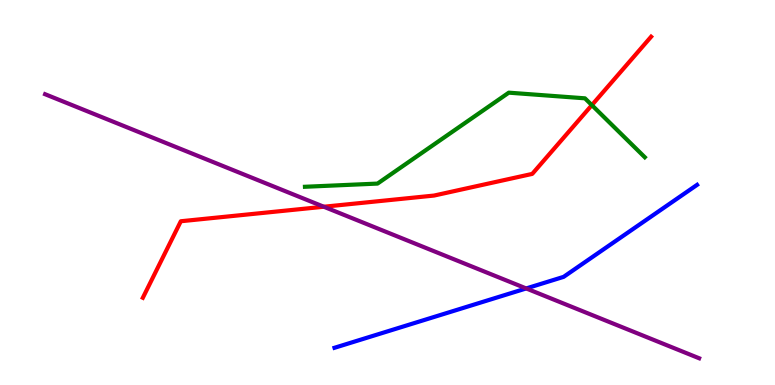[{'lines': ['blue', 'red'], 'intersections': []}, {'lines': ['green', 'red'], 'intersections': [{'x': 7.64, 'y': 7.27}]}, {'lines': ['purple', 'red'], 'intersections': [{'x': 4.18, 'y': 4.63}]}, {'lines': ['blue', 'green'], 'intersections': []}, {'lines': ['blue', 'purple'], 'intersections': [{'x': 6.79, 'y': 2.51}]}, {'lines': ['green', 'purple'], 'intersections': []}]